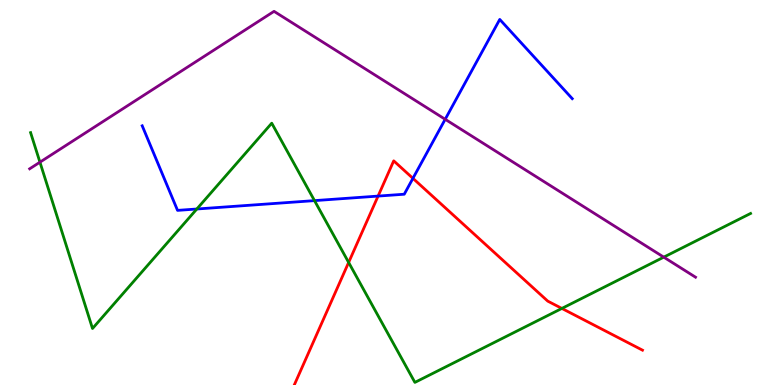[{'lines': ['blue', 'red'], 'intersections': [{'x': 4.88, 'y': 4.91}, {'x': 5.33, 'y': 5.37}]}, {'lines': ['green', 'red'], 'intersections': [{'x': 4.5, 'y': 3.18}, {'x': 7.25, 'y': 1.99}]}, {'lines': ['purple', 'red'], 'intersections': []}, {'lines': ['blue', 'green'], 'intersections': [{'x': 2.54, 'y': 4.57}, {'x': 4.06, 'y': 4.79}]}, {'lines': ['blue', 'purple'], 'intersections': [{'x': 5.74, 'y': 6.9}]}, {'lines': ['green', 'purple'], 'intersections': [{'x': 0.515, 'y': 5.79}, {'x': 8.56, 'y': 3.32}]}]